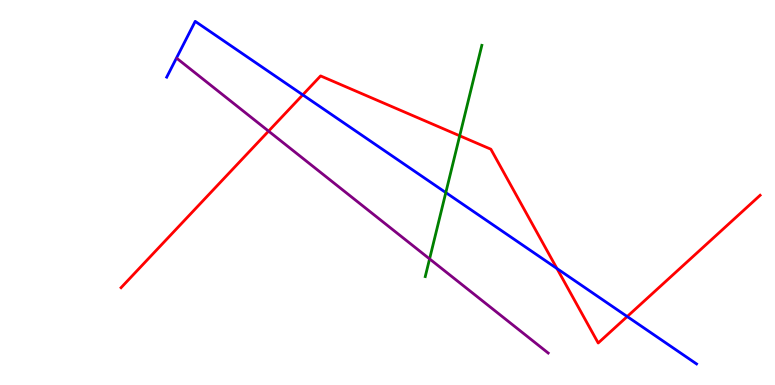[{'lines': ['blue', 'red'], 'intersections': [{'x': 3.91, 'y': 7.54}, {'x': 7.19, 'y': 3.03}, {'x': 8.09, 'y': 1.78}]}, {'lines': ['green', 'red'], 'intersections': [{'x': 5.93, 'y': 6.47}]}, {'lines': ['purple', 'red'], 'intersections': [{'x': 3.47, 'y': 6.59}]}, {'lines': ['blue', 'green'], 'intersections': [{'x': 5.75, 'y': 5.0}]}, {'lines': ['blue', 'purple'], 'intersections': []}, {'lines': ['green', 'purple'], 'intersections': [{'x': 5.54, 'y': 3.28}]}]